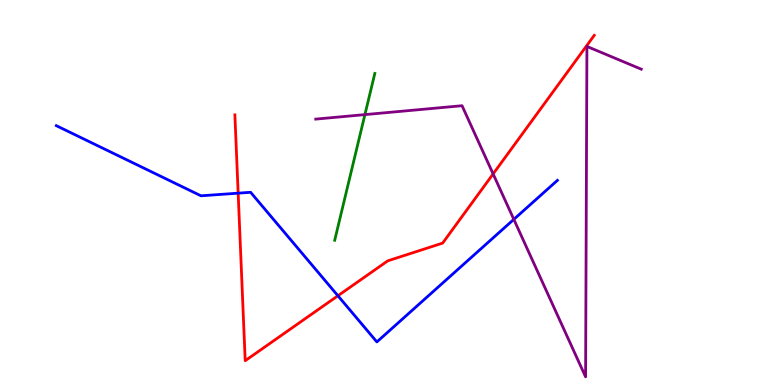[{'lines': ['blue', 'red'], 'intersections': [{'x': 3.07, 'y': 4.98}, {'x': 4.36, 'y': 2.32}]}, {'lines': ['green', 'red'], 'intersections': []}, {'lines': ['purple', 'red'], 'intersections': [{'x': 6.36, 'y': 5.48}]}, {'lines': ['blue', 'green'], 'intersections': []}, {'lines': ['blue', 'purple'], 'intersections': [{'x': 6.63, 'y': 4.3}]}, {'lines': ['green', 'purple'], 'intersections': [{'x': 4.71, 'y': 7.02}]}]